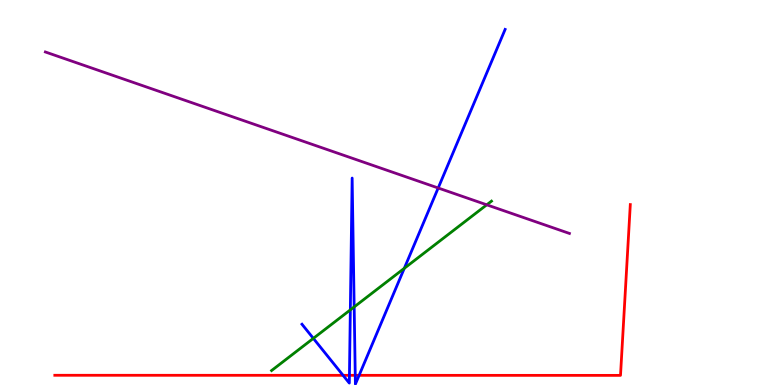[{'lines': ['blue', 'red'], 'intersections': [{'x': 4.43, 'y': 0.251}, {'x': 4.51, 'y': 0.251}, {'x': 4.58, 'y': 0.251}, {'x': 4.63, 'y': 0.251}]}, {'lines': ['green', 'red'], 'intersections': []}, {'lines': ['purple', 'red'], 'intersections': []}, {'lines': ['blue', 'green'], 'intersections': [{'x': 4.04, 'y': 1.21}, {'x': 4.52, 'y': 1.95}, {'x': 4.57, 'y': 2.03}, {'x': 5.22, 'y': 3.03}]}, {'lines': ['blue', 'purple'], 'intersections': [{'x': 5.65, 'y': 5.12}]}, {'lines': ['green', 'purple'], 'intersections': [{'x': 6.28, 'y': 4.68}]}]